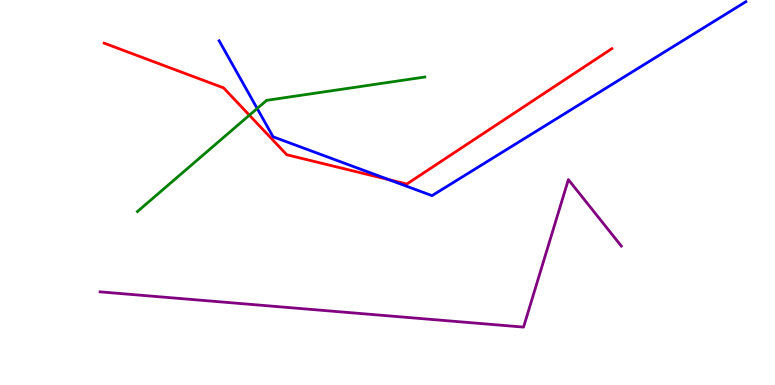[{'lines': ['blue', 'red'], 'intersections': [{'x': 5.02, 'y': 5.33}]}, {'lines': ['green', 'red'], 'intersections': [{'x': 3.22, 'y': 7.01}]}, {'lines': ['purple', 'red'], 'intersections': []}, {'lines': ['blue', 'green'], 'intersections': [{'x': 3.32, 'y': 7.18}]}, {'lines': ['blue', 'purple'], 'intersections': []}, {'lines': ['green', 'purple'], 'intersections': []}]